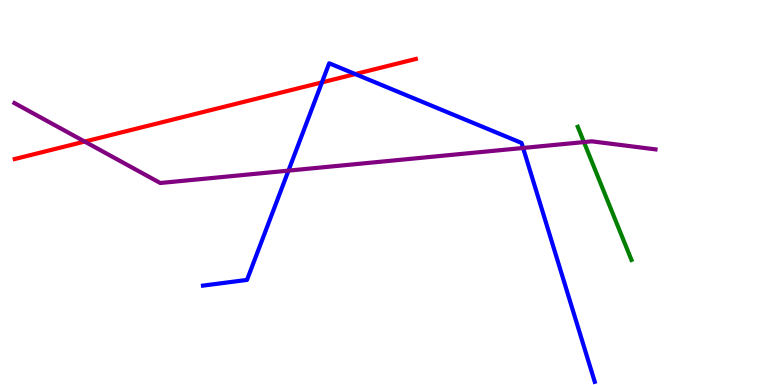[{'lines': ['blue', 'red'], 'intersections': [{'x': 4.15, 'y': 7.86}, {'x': 4.58, 'y': 8.08}]}, {'lines': ['green', 'red'], 'intersections': []}, {'lines': ['purple', 'red'], 'intersections': [{'x': 1.09, 'y': 6.32}]}, {'lines': ['blue', 'green'], 'intersections': []}, {'lines': ['blue', 'purple'], 'intersections': [{'x': 3.72, 'y': 5.57}, {'x': 6.75, 'y': 6.16}]}, {'lines': ['green', 'purple'], 'intersections': [{'x': 7.53, 'y': 6.31}]}]